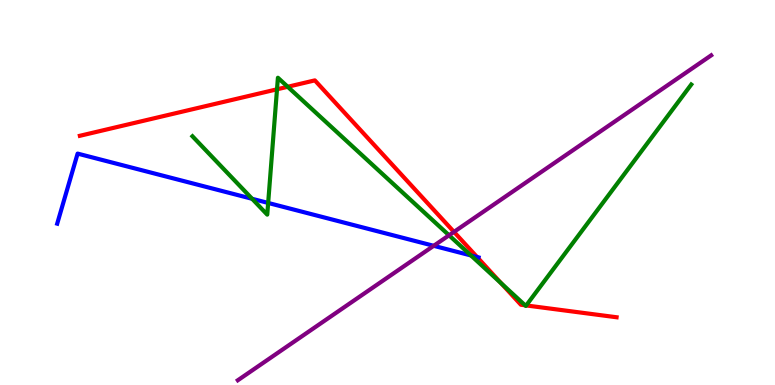[{'lines': ['blue', 'red'], 'intersections': [{'x': 6.16, 'y': 3.32}]}, {'lines': ['green', 'red'], 'intersections': [{'x': 3.57, 'y': 7.68}, {'x': 3.71, 'y': 7.75}, {'x': 6.47, 'y': 2.64}, {'x': 6.78, 'y': 2.07}, {'x': 6.79, 'y': 2.07}]}, {'lines': ['purple', 'red'], 'intersections': [{'x': 5.86, 'y': 3.98}]}, {'lines': ['blue', 'green'], 'intersections': [{'x': 3.25, 'y': 4.84}, {'x': 3.46, 'y': 4.73}, {'x': 6.08, 'y': 3.36}]}, {'lines': ['blue', 'purple'], 'intersections': [{'x': 5.6, 'y': 3.62}]}, {'lines': ['green', 'purple'], 'intersections': [{'x': 5.79, 'y': 3.89}]}]